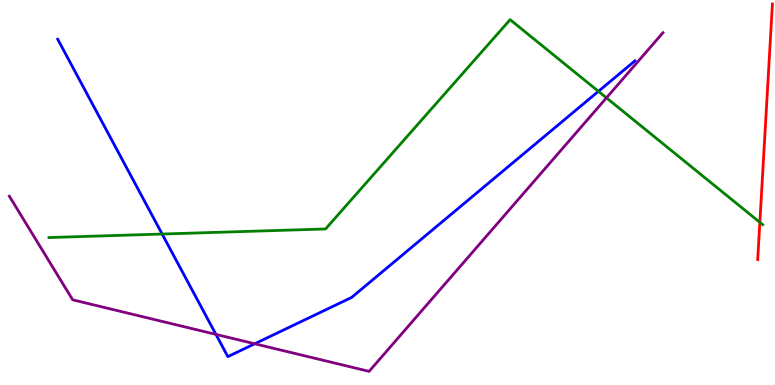[{'lines': ['blue', 'red'], 'intersections': []}, {'lines': ['green', 'red'], 'intersections': [{'x': 9.8, 'y': 4.22}]}, {'lines': ['purple', 'red'], 'intersections': []}, {'lines': ['blue', 'green'], 'intersections': [{'x': 2.09, 'y': 3.92}, {'x': 7.72, 'y': 7.63}]}, {'lines': ['blue', 'purple'], 'intersections': [{'x': 2.79, 'y': 1.31}, {'x': 3.29, 'y': 1.07}]}, {'lines': ['green', 'purple'], 'intersections': [{'x': 7.83, 'y': 7.46}]}]